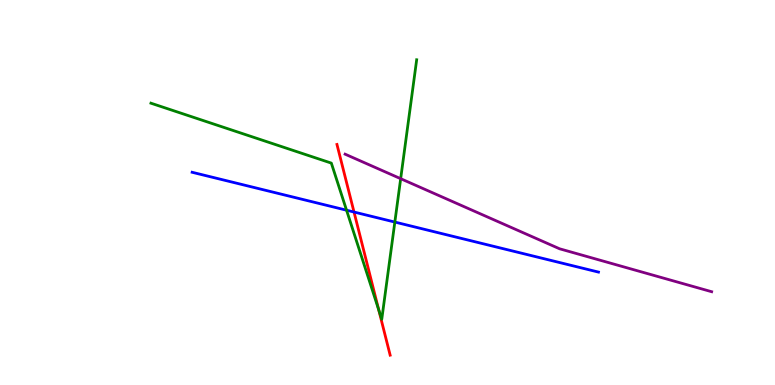[{'lines': ['blue', 'red'], 'intersections': [{'x': 4.57, 'y': 4.49}]}, {'lines': ['green', 'red'], 'intersections': [{'x': 4.89, 'y': 1.96}]}, {'lines': ['purple', 'red'], 'intersections': []}, {'lines': ['blue', 'green'], 'intersections': [{'x': 4.47, 'y': 4.54}, {'x': 5.09, 'y': 4.23}]}, {'lines': ['blue', 'purple'], 'intersections': []}, {'lines': ['green', 'purple'], 'intersections': [{'x': 5.17, 'y': 5.36}]}]